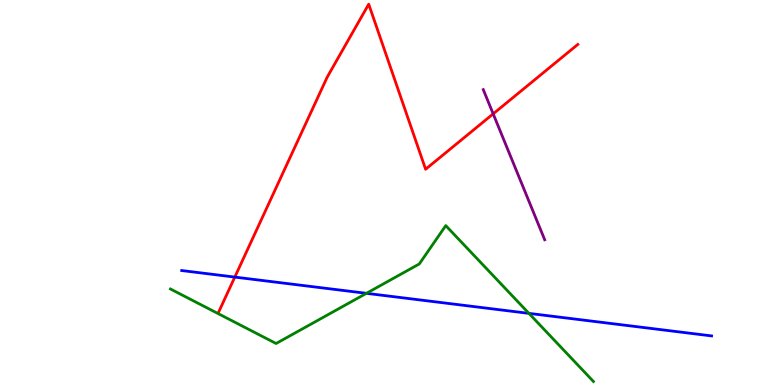[{'lines': ['blue', 'red'], 'intersections': [{'x': 3.03, 'y': 2.8}]}, {'lines': ['green', 'red'], 'intersections': []}, {'lines': ['purple', 'red'], 'intersections': [{'x': 6.36, 'y': 7.04}]}, {'lines': ['blue', 'green'], 'intersections': [{'x': 4.73, 'y': 2.38}, {'x': 6.82, 'y': 1.86}]}, {'lines': ['blue', 'purple'], 'intersections': []}, {'lines': ['green', 'purple'], 'intersections': []}]